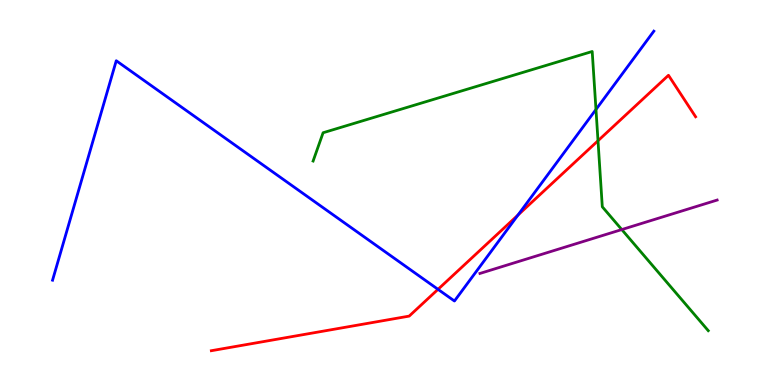[{'lines': ['blue', 'red'], 'intersections': [{'x': 5.65, 'y': 2.48}, {'x': 6.68, 'y': 4.41}]}, {'lines': ['green', 'red'], 'intersections': [{'x': 7.72, 'y': 6.34}]}, {'lines': ['purple', 'red'], 'intersections': []}, {'lines': ['blue', 'green'], 'intersections': [{'x': 7.69, 'y': 7.16}]}, {'lines': ['blue', 'purple'], 'intersections': []}, {'lines': ['green', 'purple'], 'intersections': [{'x': 8.02, 'y': 4.04}]}]